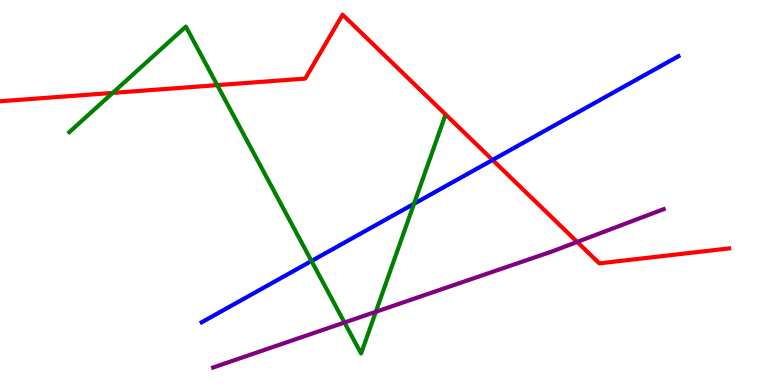[{'lines': ['blue', 'red'], 'intersections': [{'x': 6.36, 'y': 5.85}]}, {'lines': ['green', 'red'], 'intersections': [{'x': 1.45, 'y': 7.59}, {'x': 2.8, 'y': 7.79}]}, {'lines': ['purple', 'red'], 'intersections': [{'x': 7.45, 'y': 3.72}]}, {'lines': ['blue', 'green'], 'intersections': [{'x': 4.02, 'y': 3.22}, {'x': 5.34, 'y': 4.71}]}, {'lines': ['blue', 'purple'], 'intersections': []}, {'lines': ['green', 'purple'], 'intersections': [{'x': 4.45, 'y': 1.62}, {'x': 4.85, 'y': 1.9}]}]